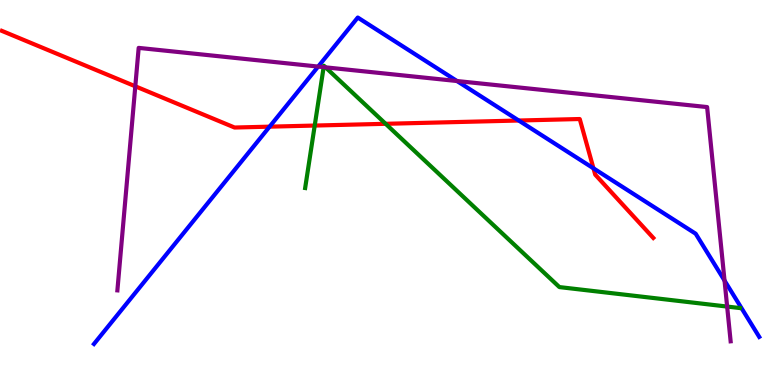[{'lines': ['blue', 'red'], 'intersections': [{'x': 3.48, 'y': 6.71}, {'x': 6.69, 'y': 6.87}, {'x': 7.66, 'y': 5.63}]}, {'lines': ['green', 'red'], 'intersections': [{'x': 4.06, 'y': 6.74}, {'x': 4.98, 'y': 6.78}]}, {'lines': ['purple', 'red'], 'intersections': [{'x': 1.75, 'y': 7.76}]}, {'lines': ['blue', 'green'], 'intersections': []}, {'lines': ['blue', 'purple'], 'intersections': [{'x': 4.11, 'y': 8.27}, {'x': 5.9, 'y': 7.9}, {'x': 9.35, 'y': 2.71}]}, {'lines': ['green', 'purple'], 'intersections': [{'x': 4.18, 'y': 8.26}, {'x': 4.2, 'y': 8.25}, {'x': 9.38, 'y': 2.04}]}]